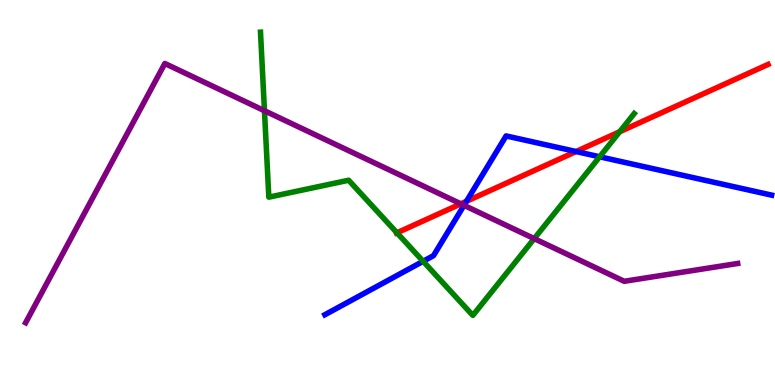[{'lines': ['blue', 'red'], 'intersections': [{'x': 6.02, 'y': 4.77}, {'x': 7.43, 'y': 6.06}]}, {'lines': ['green', 'red'], 'intersections': [{'x': 5.12, 'y': 3.95}, {'x': 8.0, 'y': 6.58}]}, {'lines': ['purple', 'red'], 'intersections': [{'x': 5.95, 'y': 4.71}]}, {'lines': ['blue', 'green'], 'intersections': [{'x': 5.46, 'y': 3.21}, {'x': 7.74, 'y': 5.93}]}, {'lines': ['blue', 'purple'], 'intersections': [{'x': 5.99, 'y': 4.67}]}, {'lines': ['green', 'purple'], 'intersections': [{'x': 3.41, 'y': 7.12}, {'x': 6.89, 'y': 3.8}]}]